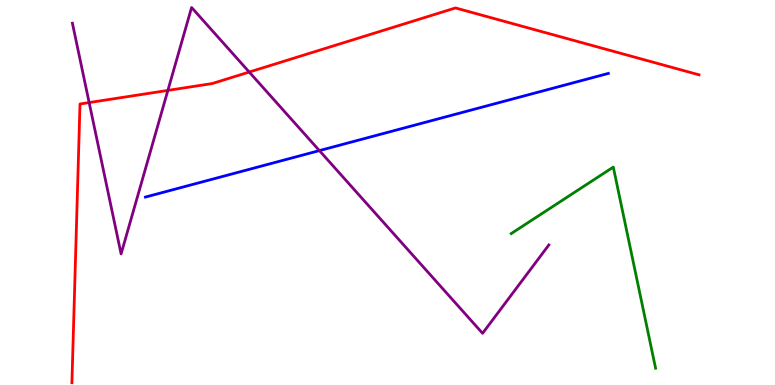[{'lines': ['blue', 'red'], 'intersections': []}, {'lines': ['green', 'red'], 'intersections': []}, {'lines': ['purple', 'red'], 'intersections': [{'x': 1.15, 'y': 7.34}, {'x': 2.17, 'y': 7.65}, {'x': 3.22, 'y': 8.13}]}, {'lines': ['blue', 'green'], 'intersections': []}, {'lines': ['blue', 'purple'], 'intersections': [{'x': 4.12, 'y': 6.09}]}, {'lines': ['green', 'purple'], 'intersections': []}]